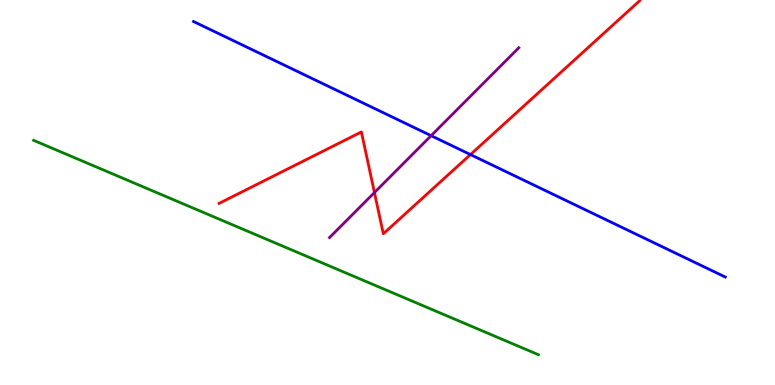[{'lines': ['blue', 'red'], 'intersections': [{'x': 6.07, 'y': 5.99}]}, {'lines': ['green', 'red'], 'intersections': []}, {'lines': ['purple', 'red'], 'intersections': [{'x': 4.83, 'y': 5.0}]}, {'lines': ['blue', 'green'], 'intersections': []}, {'lines': ['blue', 'purple'], 'intersections': [{'x': 5.56, 'y': 6.48}]}, {'lines': ['green', 'purple'], 'intersections': []}]